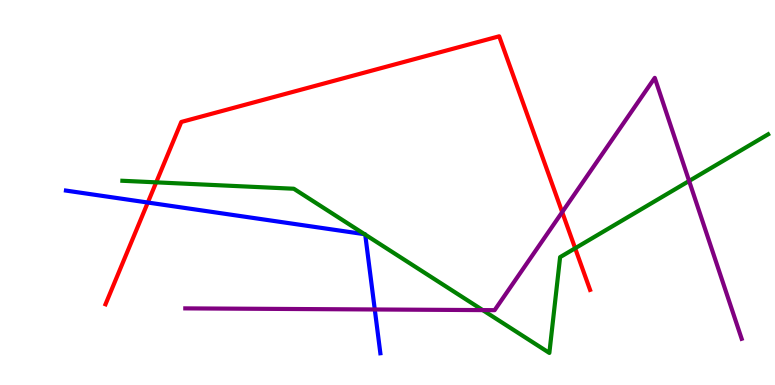[{'lines': ['blue', 'red'], 'intersections': [{'x': 1.91, 'y': 4.74}]}, {'lines': ['green', 'red'], 'intersections': [{'x': 2.02, 'y': 5.26}, {'x': 7.42, 'y': 3.55}]}, {'lines': ['purple', 'red'], 'intersections': [{'x': 7.25, 'y': 4.49}]}, {'lines': ['blue', 'green'], 'intersections': [{'x': 4.7, 'y': 3.92}, {'x': 4.71, 'y': 3.91}]}, {'lines': ['blue', 'purple'], 'intersections': [{'x': 4.84, 'y': 1.96}]}, {'lines': ['green', 'purple'], 'intersections': [{'x': 6.23, 'y': 1.95}, {'x': 8.89, 'y': 5.3}]}]